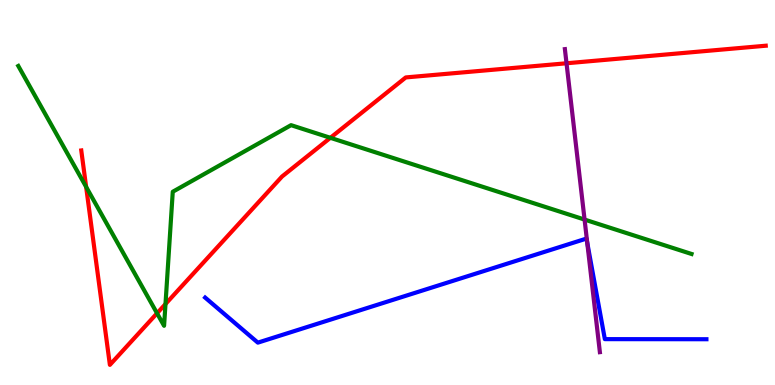[{'lines': ['blue', 'red'], 'intersections': []}, {'lines': ['green', 'red'], 'intersections': [{'x': 1.11, 'y': 5.15}, {'x': 2.03, 'y': 1.86}, {'x': 2.14, 'y': 2.1}, {'x': 4.26, 'y': 6.42}]}, {'lines': ['purple', 'red'], 'intersections': [{'x': 7.31, 'y': 8.36}]}, {'lines': ['blue', 'green'], 'intersections': []}, {'lines': ['blue', 'purple'], 'intersections': [{'x': 7.58, 'y': 3.7}]}, {'lines': ['green', 'purple'], 'intersections': [{'x': 7.54, 'y': 4.3}]}]